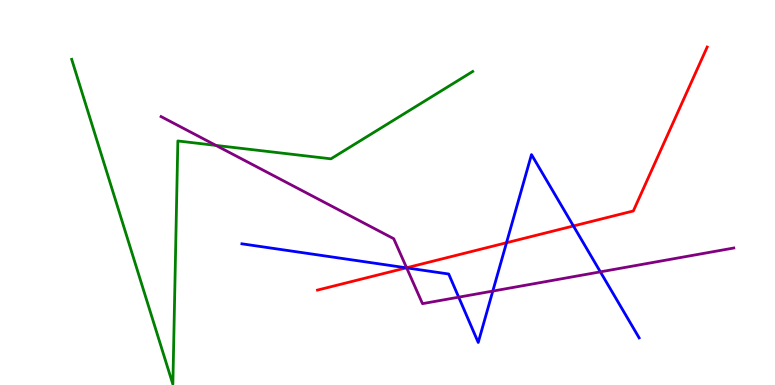[{'lines': ['blue', 'red'], 'intersections': [{'x': 5.24, 'y': 3.04}, {'x': 6.54, 'y': 3.7}, {'x': 7.4, 'y': 4.13}]}, {'lines': ['green', 'red'], 'intersections': []}, {'lines': ['purple', 'red'], 'intersections': [{'x': 5.25, 'y': 3.04}]}, {'lines': ['blue', 'green'], 'intersections': []}, {'lines': ['blue', 'purple'], 'intersections': [{'x': 5.25, 'y': 3.04}, {'x': 5.92, 'y': 2.28}, {'x': 6.36, 'y': 2.44}, {'x': 7.75, 'y': 2.94}]}, {'lines': ['green', 'purple'], 'intersections': [{'x': 2.79, 'y': 6.22}]}]